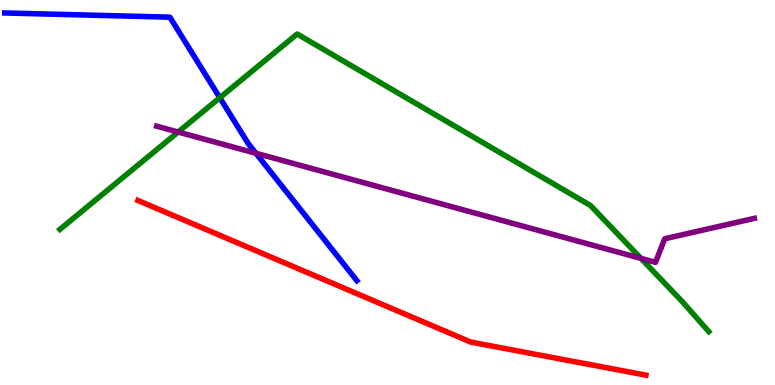[{'lines': ['blue', 'red'], 'intersections': []}, {'lines': ['green', 'red'], 'intersections': []}, {'lines': ['purple', 'red'], 'intersections': []}, {'lines': ['blue', 'green'], 'intersections': [{'x': 2.84, 'y': 7.46}]}, {'lines': ['blue', 'purple'], 'intersections': [{'x': 3.3, 'y': 6.02}]}, {'lines': ['green', 'purple'], 'intersections': [{'x': 2.3, 'y': 6.57}, {'x': 8.27, 'y': 3.29}]}]